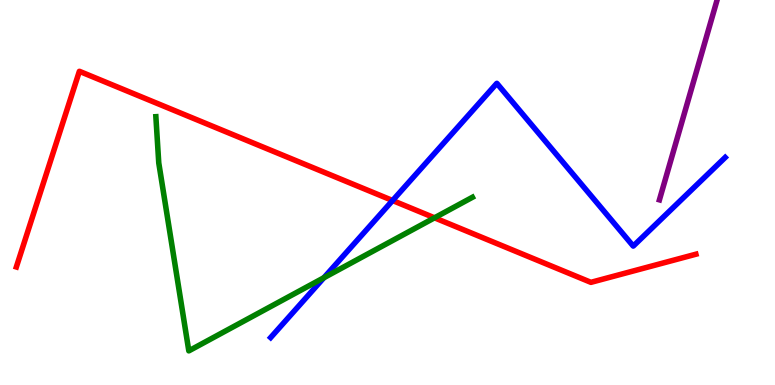[{'lines': ['blue', 'red'], 'intersections': [{'x': 5.07, 'y': 4.79}]}, {'lines': ['green', 'red'], 'intersections': [{'x': 5.61, 'y': 4.34}]}, {'lines': ['purple', 'red'], 'intersections': []}, {'lines': ['blue', 'green'], 'intersections': [{'x': 4.18, 'y': 2.79}]}, {'lines': ['blue', 'purple'], 'intersections': []}, {'lines': ['green', 'purple'], 'intersections': []}]